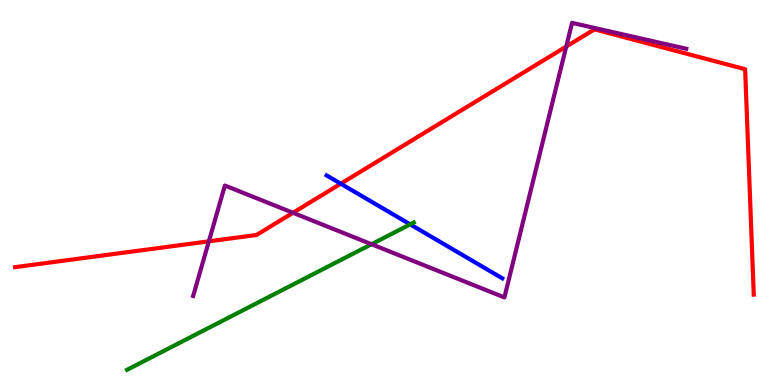[{'lines': ['blue', 'red'], 'intersections': [{'x': 4.4, 'y': 5.23}]}, {'lines': ['green', 'red'], 'intersections': []}, {'lines': ['purple', 'red'], 'intersections': [{'x': 2.7, 'y': 3.73}, {'x': 3.78, 'y': 4.47}, {'x': 7.31, 'y': 8.79}]}, {'lines': ['blue', 'green'], 'intersections': [{'x': 5.29, 'y': 4.17}]}, {'lines': ['blue', 'purple'], 'intersections': []}, {'lines': ['green', 'purple'], 'intersections': [{'x': 4.79, 'y': 3.66}]}]